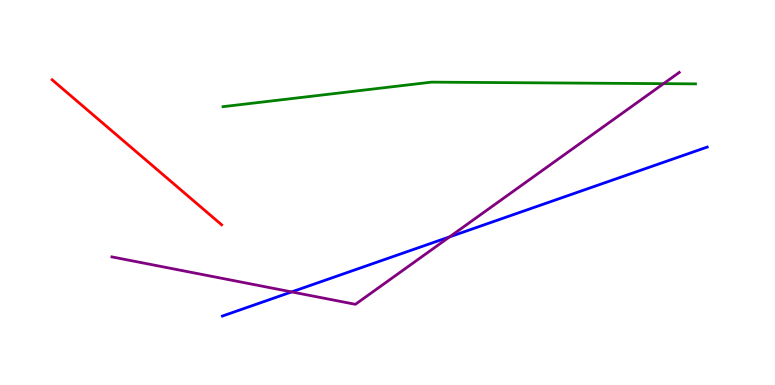[{'lines': ['blue', 'red'], 'intersections': []}, {'lines': ['green', 'red'], 'intersections': []}, {'lines': ['purple', 'red'], 'intersections': []}, {'lines': ['blue', 'green'], 'intersections': []}, {'lines': ['blue', 'purple'], 'intersections': [{'x': 3.76, 'y': 2.42}, {'x': 5.8, 'y': 3.85}]}, {'lines': ['green', 'purple'], 'intersections': [{'x': 8.56, 'y': 7.83}]}]